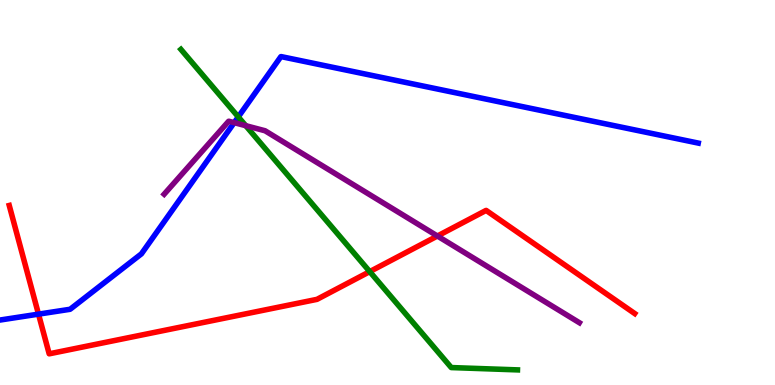[{'lines': ['blue', 'red'], 'intersections': [{'x': 0.497, 'y': 1.84}]}, {'lines': ['green', 'red'], 'intersections': [{'x': 4.77, 'y': 2.95}]}, {'lines': ['purple', 'red'], 'intersections': [{'x': 5.64, 'y': 3.87}]}, {'lines': ['blue', 'green'], 'intersections': [{'x': 3.07, 'y': 6.96}]}, {'lines': ['blue', 'purple'], 'intersections': [{'x': 3.02, 'y': 6.81}]}, {'lines': ['green', 'purple'], 'intersections': [{'x': 3.17, 'y': 6.74}]}]